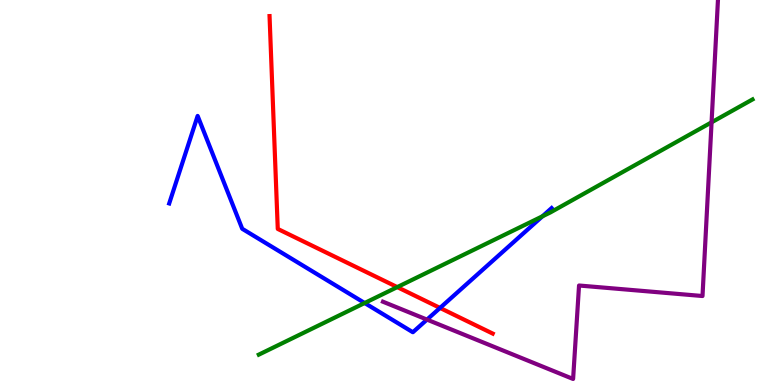[{'lines': ['blue', 'red'], 'intersections': [{'x': 5.68, 'y': 2.0}]}, {'lines': ['green', 'red'], 'intersections': [{'x': 5.13, 'y': 2.54}]}, {'lines': ['purple', 'red'], 'intersections': []}, {'lines': ['blue', 'green'], 'intersections': [{'x': 4.71, 'y': 2.13}, {'x': 7.0, 'y': 4.38}]}, {'lines': ['blue', 'purple'], 'intersections': [{'x': 5.51, 'y': 1.7}]}, {'lines': ['green', 'purple'], 'intersections': [{'x': 9.18, 'y': 6.82}]}]